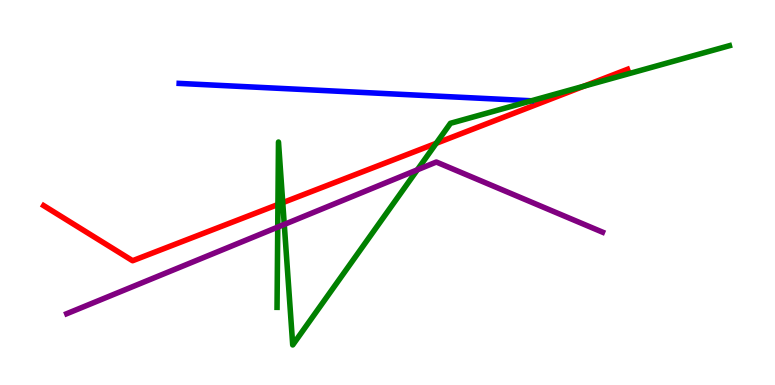[{'lines': ['blue', 'red'], 'intersections': []}, {'lines': ['green', 'red'], 'intersections': [{'x': 3.59, 'y': 4.69}, {'x': 3.65, 'y': 4.74}, {'x': 5.63, 'y': 6.28}, {'x': 7.54, 'y': 7.76}]}, {'lines': ['purple', 'red'], 'intersections': []}, {'lines': ['blue', 'green'], 'intersections': [{'x': 6.86, 'y': 7.38}]}, {'lines': ['blue', 'purple'], 'intersections': []}, {'lines': ['green', 'purple'], 'intersections': [{'x': 3.58, 'y': 4.1}, {'x': 3.67, 'y': 4.17}, {'x': 5.39, 'y': 5.59}]}]